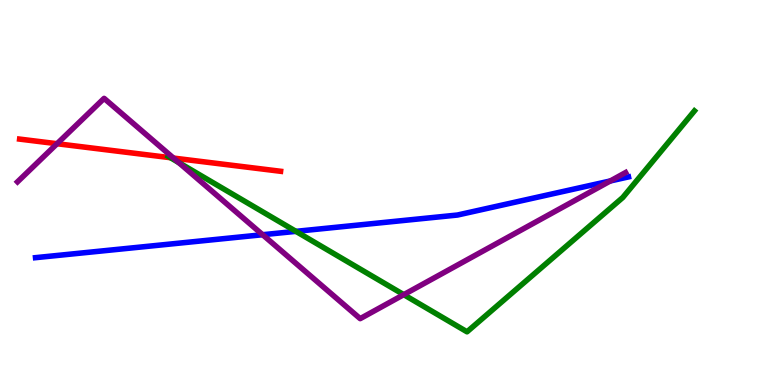[{'lines': ['blue', 'red'], 'intersections': []}, {'lines': ['green', 'red'], 'intersections': [{'x': 2.2, 'y': 5.9}]}, {'lines': ['purple', 'red'], 'intersections': [{'x': 0.736, 'y': 6.27}, {'x': 2.24, 'y': 5.89}]}, {'lines': ['blue', 'green'], 'intersections': [{'x': 3.82, 'y': 3.99}]}, {'lines': ['blue', 'purple'], 'intersections': [{'x': 3.39, 'y': 3.9}, {'x': 7.88, 'y': 5.3}]}, {'lines': ['green', 'purple'], 'intersections': [{'x': 2.31, 'y': 5.78}, {'x': 5.21, 'y': 2.35}]}]